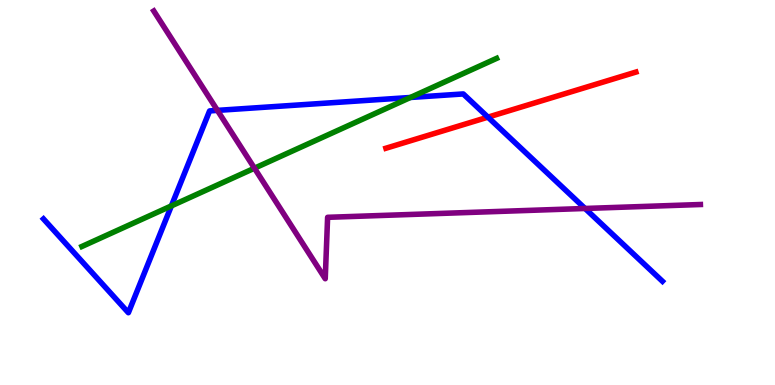[{'lines': ['blue', 'red'], 'intersections': [{'x': 6.3, 'y': 6.96}]}, {'lines': ['green', 'red'], 'intersections': []}, {'lines': ['purple', 'red'], 'intersections': []}, {'lines': ['blue', 'green'], 'intersections': [{'x': 2.21, 'y': 4.65}, {'x': 5.3, 'y': 7.47}]}, {'lines': ['blue', 'purple'], 'intersections': [{'x': 2.81, 'y': 7.13}, {'x': 7.55, 'y': 4.59}]}, {'lines': ['green', 'purple'], 'intersections': [{'x': 3.28, 'y': 5.63}]}]